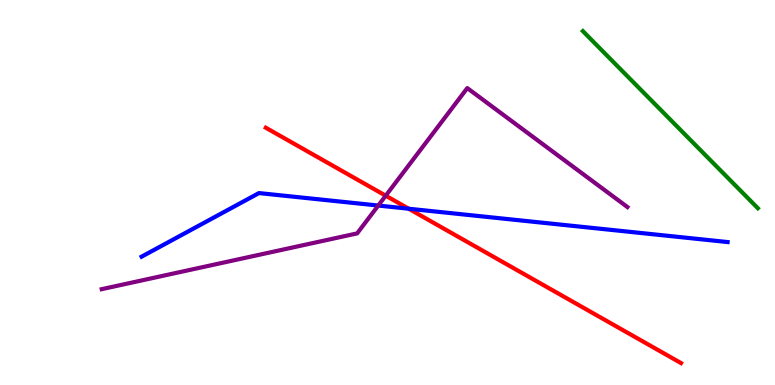[{'lines': ['blue', 'red'], 'intersections': [{'x': 5.27, 'y': 4.58}]}, {'lines': ['green', 'red'], 'intersections': []}, {'lines': ['purple', 'red'], 'intersections': [{'x': 4.98, 'y': 4.92}]}, {'lines': ['blue', 'green'], 'intersections': []}, {'lines': ['blue', 'purple'], 'intersections': [{'x': 4.88, 'y': 4.66}]}, {'lines': ['green', 'purple'], 'intersections': []}]